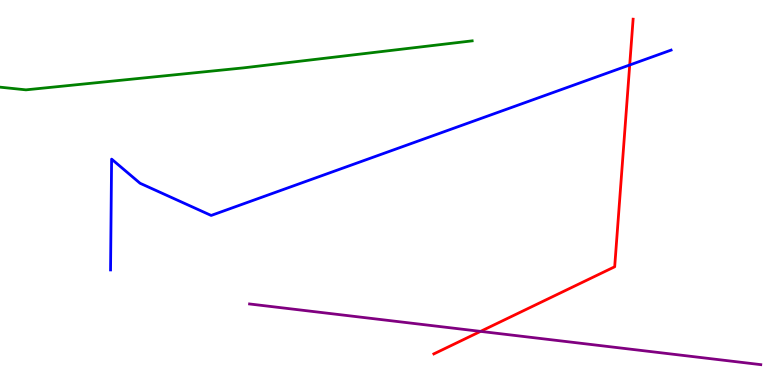[{'lines': ['blue', 'red'], 'intersections': [{'x': 8.13, 'y': 8.31}]}, {'lines': ['green', 'red'], 'intersections': []}, {'lines': ['purple', 'red'], 'intersections': [{'x': 6.2, 'y': 1.39}]}, {'lines': ['blue', 'green'], 'intersections': []}, {'lines': ['blue', 'purple'], 'intersections': []}, {'lines': ['green', 'purple'], 'intersections': []}]